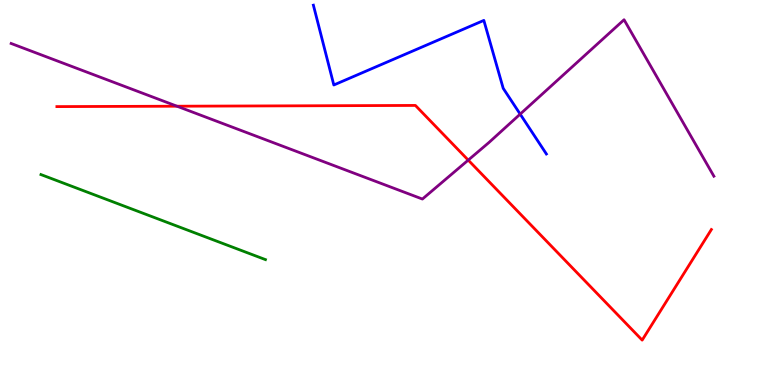[{'lines': ['blue', 'red'], 'intersections': []}, {'lines': ['green', 'red'], 'intersections': []}, {'lines': ['purple', 'red'], 'intersections': [{'x': 2.28, 'y': 7.24}, {'x': 6.04, 'y': 5.84}]}, {'lines': ['blue', 'green'], 'intersections': []}, {'lines': ['blue', 'purple'], 'intersections': [{'x': 6.71, 'y': 7.04}]}, {'lines': ['green', 'purple'], 'intersections': []}]